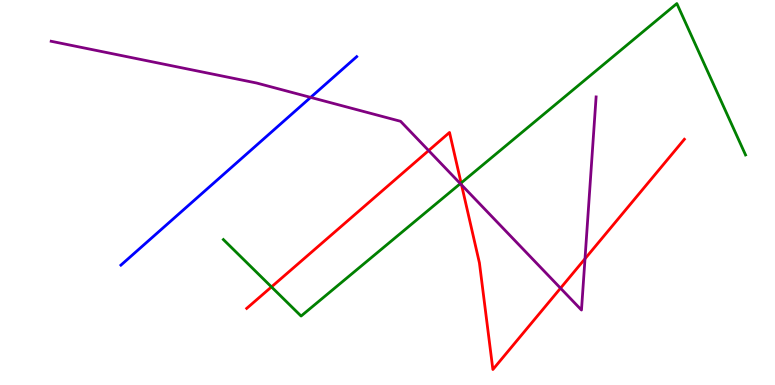[{'lines': ['blue', 'red'], 'intersections': []}, {'lines': ['green', 'red'], 'intersections': [{'x': 3.5, 'y': 2.55}, {'x': 5.95, 'y': 5.25}]}, {'lines': ['purple', 'red'], 'intersections': [{'x': 5.53, 'y': 6.09}, {'x': 5.96, 'y': 5.2}, {'x': 7.23, 'y': 2.51}, {'x': 7.55, 'y': 3.28}]}, {'lines': ['blue', 'green'], 'intersections': []}, {'lines': ['blue', 'purple'], 'intersections': [{'x': 4.01, 'y': 7.47}]}, {'lines': ['green', 'purple'], 'intersections': [{'x': 5.94, 'y': 5.23}]}]